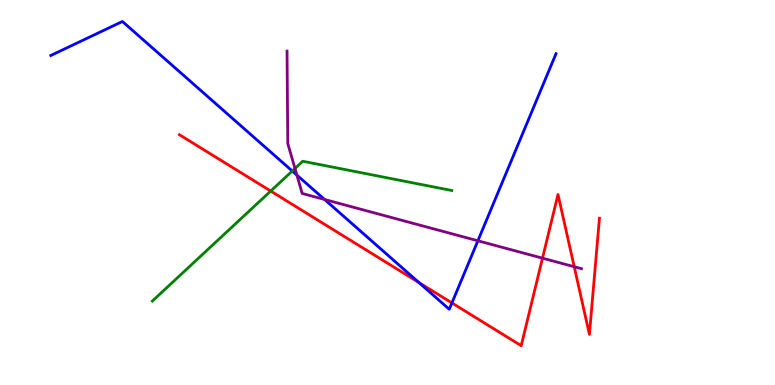[{'lines': ['blue', 'red'], 'intersections': [{'x': 5.41, 'y': 2.66}, {'x': 5.83, 'y': 2.13}]}, {'lines': ['green', 'red'], 'intersections': [{'x': 3.49, 'y': 5.04}]}, {'lines': ['purple', 'red'], 'intersections': [{'x': 7.0, 'y': 3.29}, {'x': 7.41, 'y': 3.07}]}, {'lines': ['blue', 'green'], 'intersections': [{'x': 3.77, 'y': 5.56}]}, {'lines': ['blue', 'purple'], 'intersections': [{'x': 3.83, 'y': 5.45}, {'x': 4.19, 'y': 4.82}, {'x': 6.17, 'y': 3.75}]}, {'lines': ['green', 'purple'], 'intersections': [{'x': 3.81, 'y': 5.62}]}]